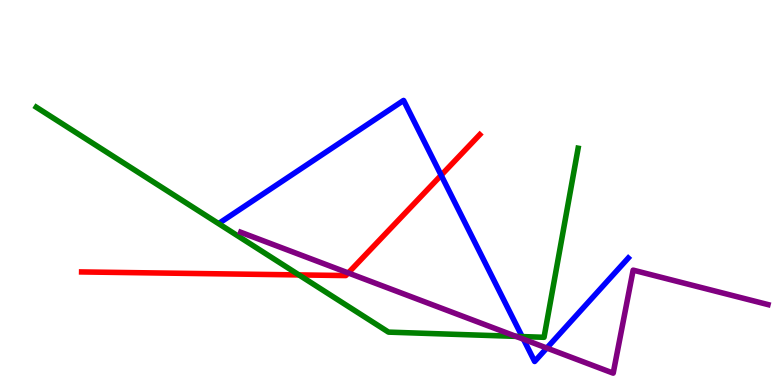[{'lines': ['blue', 'red'], 'intersections': [{'x': 5.69, 'y': 5.45}]}, {'lines': ['green', 'red'], 'intersections': [{'x': 3.86, 'y': 2.86}]}, {'lines': ['purple', 'red'], 'intersections': [{'x': 4.49, 'y': 2.91}]}, {'lines': ['blue', 'green'], 'intersections': [{'x': 6.74, 'y': 1.26}]}, {'lines': ['blue', 'purple'], 'intersections': [{'x': 6.75, 'y': 1.19}, {'x': 7.06, 'y': 0.96}]}, {'lines': ['green', 'purple'], 'intersections': [{'x': 6.66, 'y': 1.26}]}]